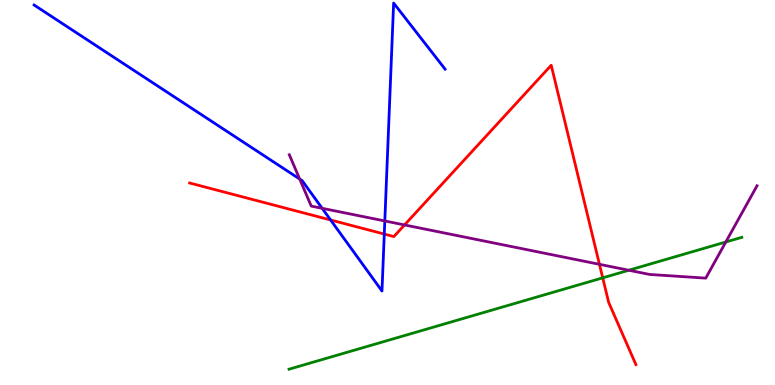[{'lines': ['blue', 'red'], 'intersections': [{'x': 4.27, 'y': 4.29}, {'x': 4.96, 'y': 3.92}]}, {'lines': ['green', 'red'], 'intersections': [{'x': 7.78, 'y': 2.78}]}, {'lines': ['purple', 'red'], 'intersections': [{'x': 5.22, 'y': 4.16}, {'x': 7.73, 'y': 3.13}]}, {'lines': ['blue', 'green'], 'intersections': []}, {'lines': ['blue', 'purple'], 'intersections': [{'x': 3.87, 'y': 5.35}, {'x': 4.16, 'y': 4.59}, {'x': 4.97, 'y': 4.26}]}, {'lines': ['green', 'purple'], 'intersections': [{'x': 8.11, 'y': 2.98}, {'x': 9.37, 'y': 3.71}]}]